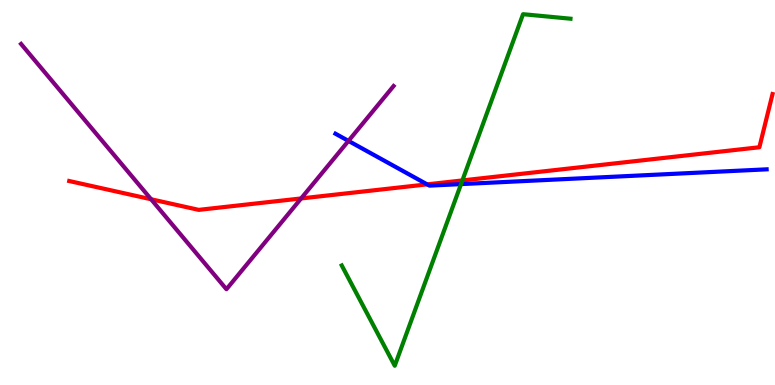[{'lines': ['blue', 'red'], 'intersections': [{'x': 5.51, 'y': 5.21}]}, {'lines': ['green', 'red'], 'intersections': [{'x': 5.97, 'y': 5.31}]}, {'lines': ['purple', 'red'], 'intersections': [{'x': 1.95, 'y': 4.82}, {'x': 3.89, 'y': 4.85}]}, {'lines': ['blue', 'green'], 'intersections': [{'x': 5.95, 'y': 5.22}]}, {'lines': ['blue', 'purple'], 'intersections': [{'x': 4.5, 'y': 6.34}]}, {'lines': ['green', 'purple'], 'intersections': []}]